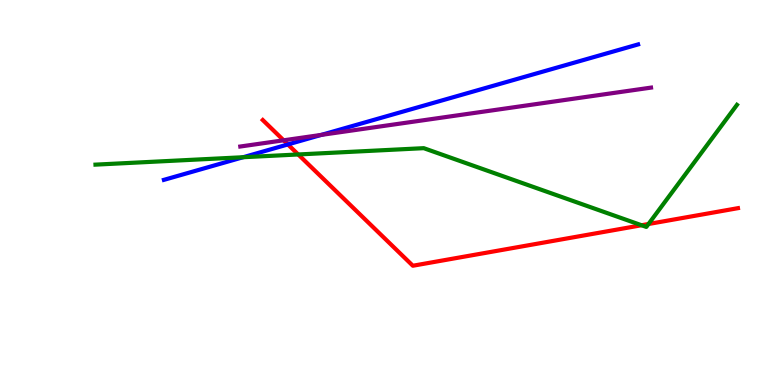[{'lines': ['blue', 'red'], 'intersections': [{'x': 3.71, 'y': 6.25}]}, {'lines': ['green', 'red'], 'intersections': [{'x': 3.85, 'y': 5.99}, {'x': 8.28, 'y': 4.15}, {'x': 8.37, 'y': 4.18}]}, {'lines': ['purple', 'red'], 'intersections': [{'x': 3.66, 'y': 6.36}]}, {'lines': ['blue', 'green'], 'intersections': [{'x': 3.14, 'y': 5.92}]}, {'lines': ['blue', 'purple'], 'intersections': [{'x': 4.15, 'y': 6.5}]}, {'lines': ['green', 'purple'], 'intersections': []}]